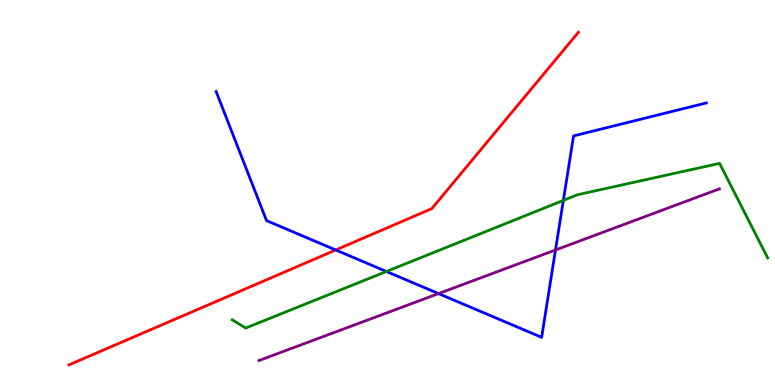[{'lines': ['blue', 'red'], 'intersections': [{'x': 4.33, 'y': 3.51}]}, {'lines': ['green', 'red'], 'intersections': []}, {'lines': ['purple', 'red'], 'intersections': []}, {'lines': ['blue', 'green'], 'intersections': [{'x': 4.99, 'y': 2.95}, {'x': 7.27, 'y': 4.8}]}, {'lines': ['blue', 'purple'], 'intersections': [{'x': 5.66, 'y': 2.37}, {'x': 7.17, 'y': 3.51}]}, {'lines': ['green', 'purple'], 'intersections': []}]